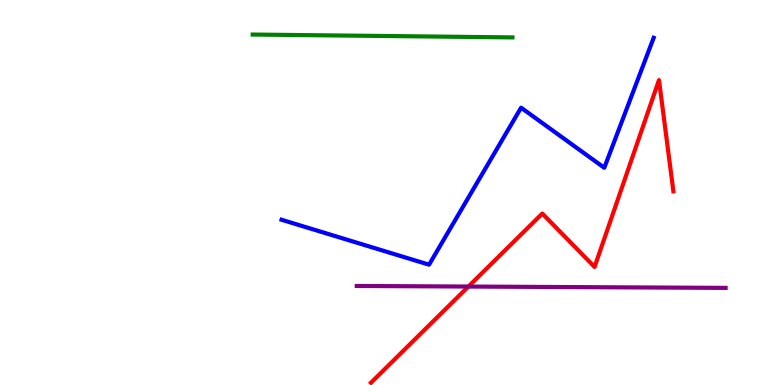[{'lines': ['blue', 'red'], 'intersections': []}, {'lines': ['green', 'red'], 'intersections': []}, {'lines': ['purple', 'red'], 'intersections': [{'x': 6.04, 'y': 2.56}]}, {'lines': ['blue', 'green'], 'intersections': []}, {'lines': ['blue', 'purple'], 'intersections': []}, {'lines': ['green', 'purple'], 'intersections': []}]